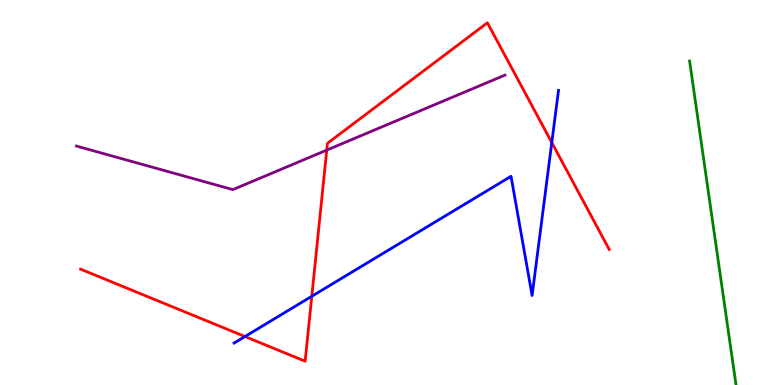[{'lines': ['blue', 'red'], 'intersections': [{'x': 3.16, 'y': 1.26}, {'x': 4.02, 'y': 2.3}, {'x': 7.12, 'y': 6.3}]}, {'lines': ['green', 'red'], 'intersections': []}, {'lines': ['purple', 'red'], 'intersections': [{'x': 4.22, 'y': 6.1}]}, {'lines': ['blue', 'green'], 'intersections': []}, {'lines': ['blue', 'purple'], 'intersections': []}, {'lines': ['green', 'purple'], 'intersections': []}]